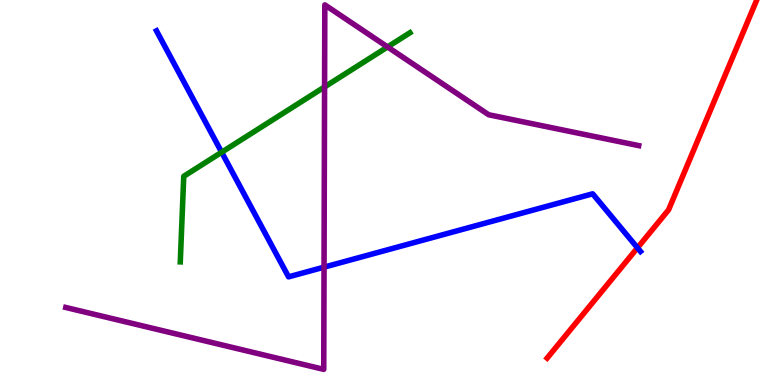[{'lines': ['blue', 'red'], 'intersections': [{'x': 8.23, 'y': 3.56}]}, {'lines': ['green', 'red'], 'intersections': []}, {'lines': ['purple', 'red'], 'intersections': []}, {'lines': ['blue', 'green'], 'intersections': [{'x': 2.86, 'y': 6.05}]}, {'lines': ['blue', 'purple'], 'intersections': [{'x': 4.18, 'y': 3.06}]}, {'lines': ['green', 'purple'], 'intersections': [{'x': 4.19, 'y': 7.74}, {'x': 5.0, 'y': 8.78}]}]